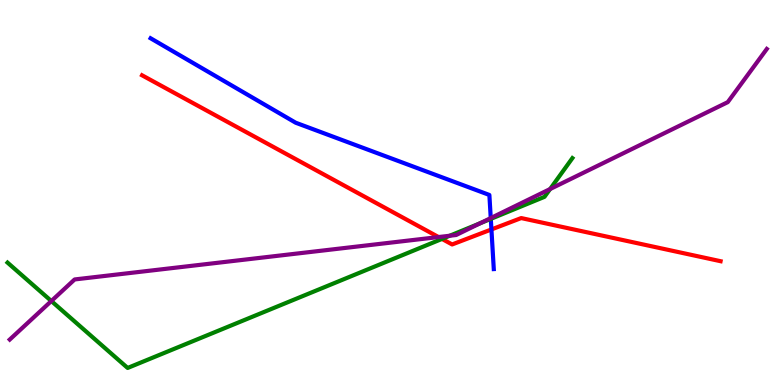[{'lines': ['blue', 'red'], 'intersections': [{'x': 6.34, 'y': 4.04}]}, {'lines': ['green', 'red'], 'intersections': [{'x': 5.7, 'y': 3.79}]}, {'lines': ['purple', 'red'], 'intersections': [{'x': 5.66, 'y': 3.84}]}, {'lines': ['blue', 'green'], 'intersections': [{'x': 6.33, 'y': 4.31}]}, {'lines': ['blue', 'purple'], 'intersections': [{'x': 6.33, 'y': 4.34}]}, {'lines': ['green', 'purple'], 'intersections': [{'x': 0.662, 'y': 2.18}, {'x': 5.8, 'y': 3.88}, {'x': 6.2, 'y': 4.2}, {'x': 7.1, 'y': 5.09}]}]